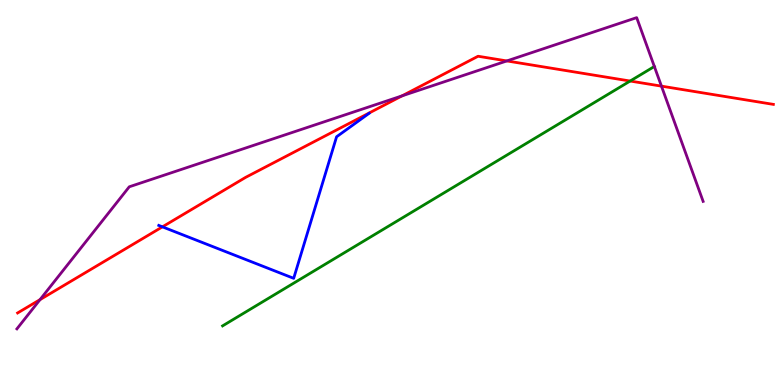[{'lines': ['blue', 'red'], 'intersections': [{'x': 2.1, 'y': 4.11}]}, {'lines': ['green', 'red'], 'intersections': [{'x': 8.13, 'y': 7.9}]}, {'lines': ['purple', 'red'], 'intersections': [{'x': 0.516, 'y': 2.22}, {'x': 5.19, 'y': 7.51}, {'x': 6.54, 'y': 8.42}, {'x': 8.53, 'y': 7.76}]}, {'lines': ['blue', 'green'], 'intersections': []}, {'lines': ['blue', 'purple'], 'intersections': []}, {'lines': ['green', 'purple'], 'intersections': [{'x': 8.44, 'y': 8.27}]}]